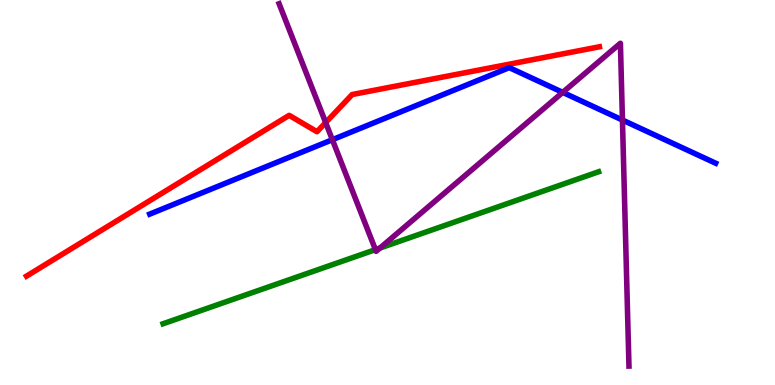[{'lines': ['blue', 'red'], 'intersections': []}, {'lines': ['green', 'red'], 'intersections': []}, {'lines': ['purple', 'red'], 'intersections': [{'x': 4.2, 'y': 6.82}]}, {'lines': ['blue', 'green'], 'intersections': []}, {'lines': ['blue', 'purple'], 'intersections': [{'x': 4.29, 'y': 6.37}, {'x': 7.26, 'y': 7.6}, {'x': 8.03, 'y': 6.88}]}, {'lines': ['green', 'purple'], 'intersections': [{'x': 4.84, 'y': 3.52}, {'x': 4.9, 'y': 3.56}]}]